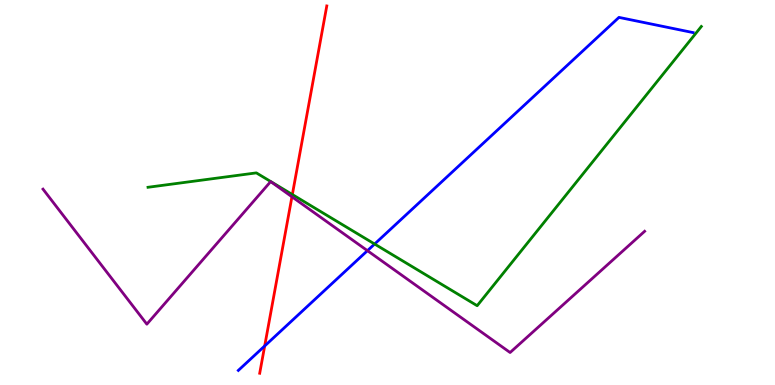[{'lines': ['blue', 'red'], 'intersections': [{'x': 3.42, 'y': 1.01}]}, {'lines': ['green', 'red'], 'intersections': [{'x': 3.77, 'y': 4.95}]}, {'lines': ['purple', 'red'], 'intersections': [{'x': 3.77, 'y': 4.89}]}, {'lines': ['blue', 'green'], 'intersections': [{'x': 4.83, 'y': 3.66}]}, {'lines': ['blue', 'purple'], 'intersections': [{'x': 4.74, 'y': 3.49}]}, {'lines': ['green', 'purple'], 'intersections': []}]